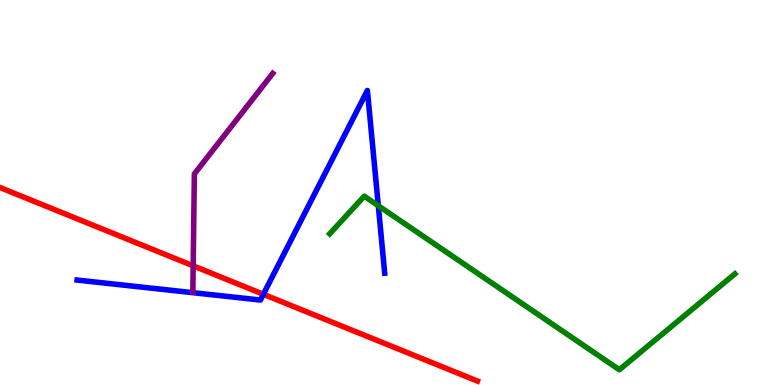[{'lines': ['blue', 'red'], 'intersections': [{'x': 3.4, 'y': 2.36}]}, {'lines': ['green', 'red'], 'intersections': []}, {'lines': ['purple', 'red'], 'intersections': [{'x': 2.49, 'y': 3.1}]}, {'lines': ['blue', 'green'], 'intersections': [{'x': 4.88, 'y': 4.66}]}, {'lines': ['blue', 'purple'], 'intersections': []}, {'lines': ['green', 'purple'], 'intersections': []}]